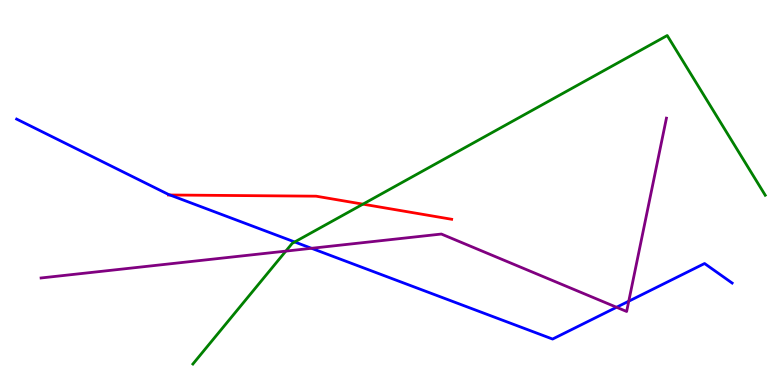[{'lines': ['blue', 'red'], 'intersections': [{'x': 2.19, 'y': 4.94}]}, {'lines': ['green', 'red'], 'intersections': [{'x': 4.68, 'y': 4.7}]}, {'lines': ['purple', 'red'], 'intersections': []}, {'lines': ['blue', 'green'], 'intersections': [{'x': 3.8, 'y': 3.72}]}, {'lines': ['blue', 'purple'], 'intersections': [{'x': 4.02, 'y': 3.55}, {'x': 7.96, 'y': 2.02}, {'x': 8.11, 'y': 2.18}]}, {'lines': ['green', 'purple'], 'intersections': [{'x': 3.69, 'y': 3.48}]}]